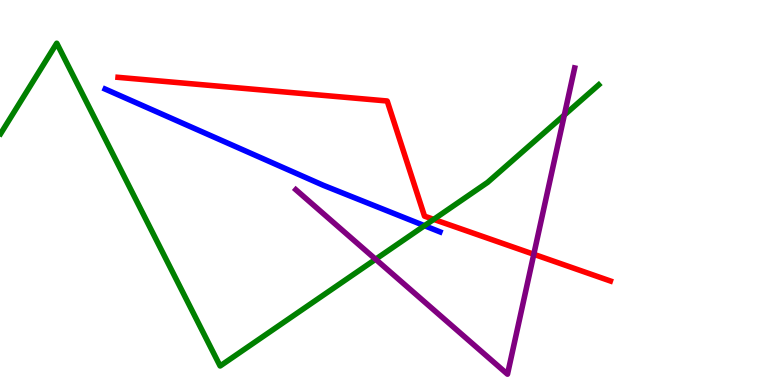[{'lines': ['blue', 'red'], 'intersections': []}, {'lines': ['green', 'red'], 'intersections': [{'x': 5.6, 'y': 4.3}]}, {'lines': ['purple', 'red'], 'intersections': [{'x': 6.89, 'y': 3.4}]}, {'lines': ['blue', 'green'], 'intersections': [{'x': 5.48, 'y': 4.14}]}, {'lines': ['blue', 'purple'], 'intersections': []}, {'lines': ['green', 'purple'], 'intersections': [{'x': 4.85, 'y': 3.27}, {'x': 7.28, 'y': 7.01}]}]